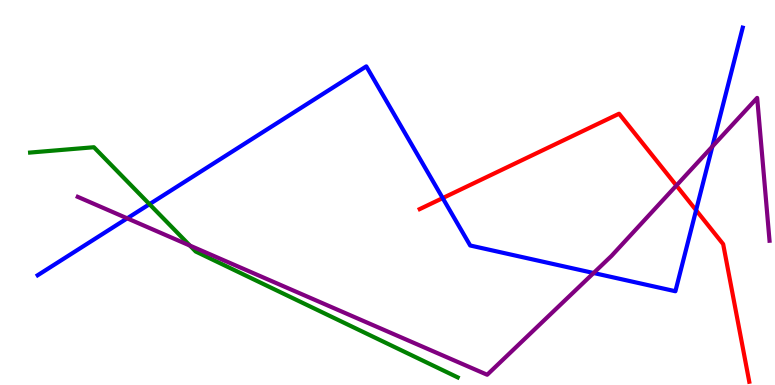[{'lines': ['blue', 'red'], 'intersections': [{'x': 5.71, 'y': 4.85}, {'x': 8.98, 'y': 4.54}]}, {'lines': ['green', 'red'], 'intersections': []}, {'lines': ['purple', 'red'], 'intersections': [{'x': 8.73, 'y': 5.18}]}, {'lines': ['blue', 'green'], 'intersections': [{'x': 1.93, 'y': 4.7}]}, {'lines': ['blue', 'purple'], 'intersections': [{'x': 1.64, 'y': 4.33}, {'x': 7.66, 'y': 2.91}, {'x': 9.19, 'y': 6.19}]}, {'lines': ['green', 'purple'], 'intersections': [{'x': 2.45, 'y': 3.62}]}]